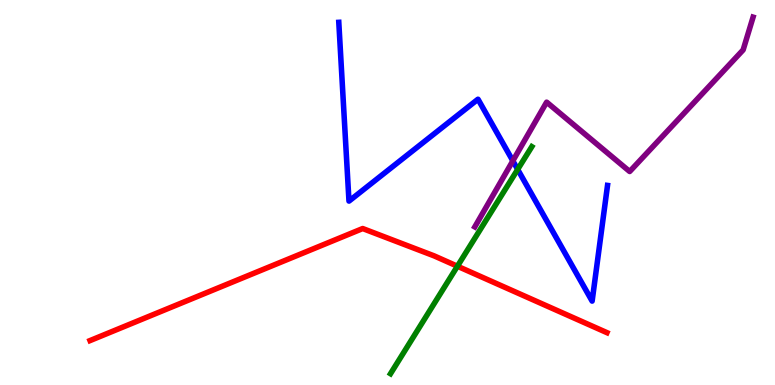[{'lines': ['blue', 'red'], 'intersections': []}, {'lines': ['green', 'red'], 'intersections': [{'x': 5.9, 'y': 3.09}]}, {'lines': ['purple', 'red'], 'intersections': []}, {'lines': ['blue', 'green'], 'intersections': [{'x': 6.68, 'y': 5.6}]}, {'lines': ['blue', 'purple'], 'intersections': [{'x': 6.62, 'y': 5.82}]}, {'lines': ['green', 'purple'], 'intersections': []}]